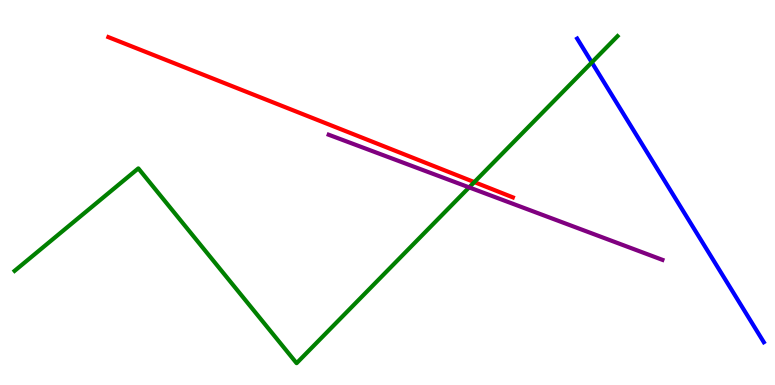[{'lines': ['blue', 'red'], 'intersections': []}, {'lines': ['green', 'red'], 'intersections': [{'x': 6.12, 'y': 5.27}]}, {'lines': ['purple', 'red'], 'intersections': []}, {'lines': ['blue', 'green'], 'intersections': [{'x': 7.64, 'y': 8.38}]}, {'lines': ['blue', 'purple'], 'intersections': []}, {'lines': ['green', 'purple'], 'intersections': [{'x': 6.05, 'y': 5.13}]}]